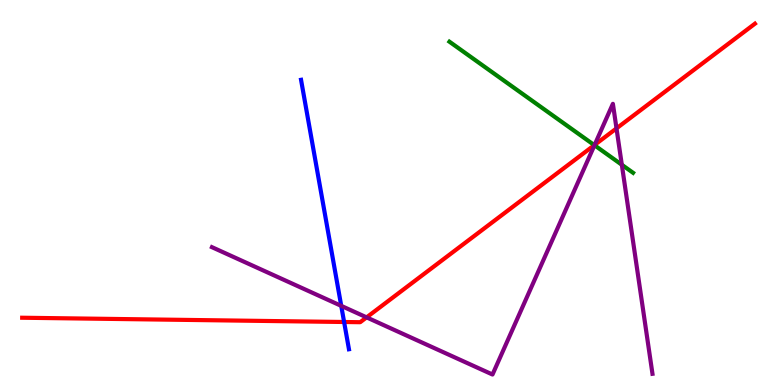[{'lines': ['blue', 'red'], 'intersections': [{'x': 4.44, 'y': 1.64}]}, {'lines': ['green', 'red'], 'intersections': [{'x': 7.67, 'y': 6.23}]}, {'lines': ['purple', 'red'], 'intersections': [{'x': 4.73, 'y': 1.76}, {'x': 7.67, 'y': 6.24}, {'x': 7.95, 'y': 6.67}]}, {'lines': ['blue', 'green'], 'intersections': []}, {'lines': ['blue', 'purple'], 'intersections': [{'x': 4.4, 'y': 2.06}]}, {'lines': ['green', 'purple'], 'intersections': [{'x': 7.67, 'y': 6.23}, {'x': 8.02, 'y': 5.72}]}]